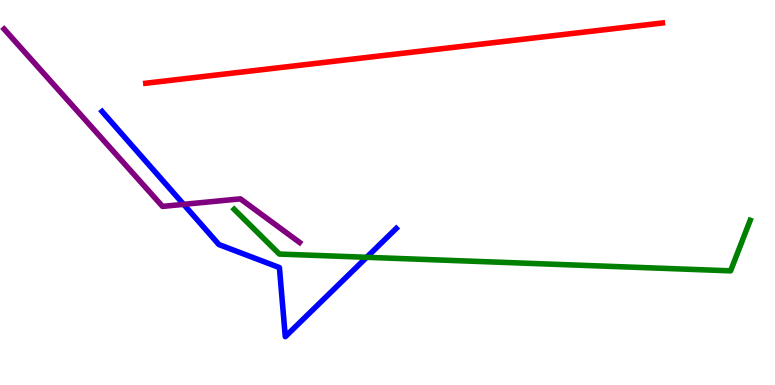[{'lines': ['blue', 'red'], 'intersections': []}, {'lines': ['green', 'red'], 'intersections': []}, {'lines': ['purple', 'red'], 'intersections': []}, {'lines': ['blue', 'green'], 'intersections': [{'x': 4.73, 'y': 3.32}]}, {'lines': ['blue', 'purple'], 'intersections': [{'x': 2.37, 'y': 4.69}]}, {'lines': ['green', 'purple'], 'intersections': []}]